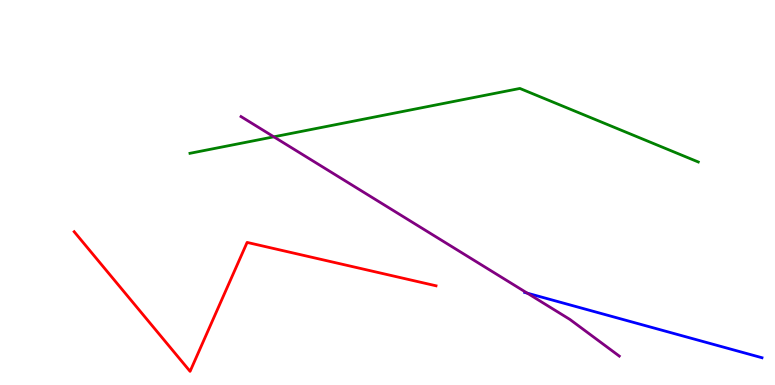[{'lines': ['blue', 'red'], 'intersections': []}, {'lines': ['green', 'red'], 'intersections': []}, {'lines': ['purple', 'red'], 'intersections': []}, {'lines': ['blue', 'green'], 'intersections': []}, {'lines': ['blue', 'purple'], 'intersections': [{'x': 6.8, 'y': 2.39}]}, {'lines': ['green', 'purple'], 'intersections': [{'x': 3.53, 'y': 6.45}]}]